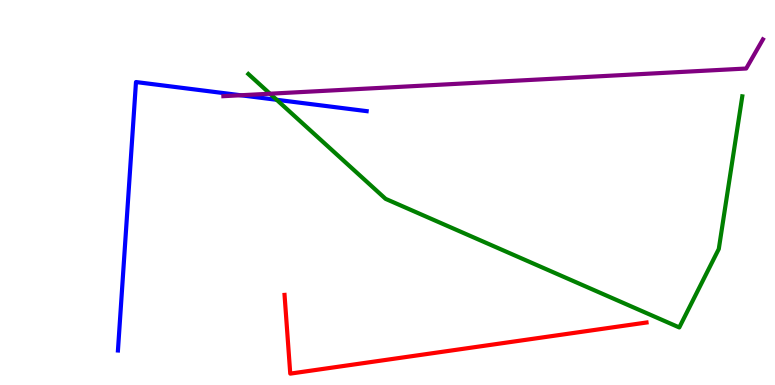[{'lines': ['blue', 'red'], 'intersections': []}, {'lines': ['green', 'red'], 'intersections': []}, {'lines': ['purple', 'red'], 'intersections': []}, {'lines': ['blue', 'green'], 'intersections': [{'x': 3.57, 'y': 7.41}]}, {'lines': ['blue', 'purple'], 'intersections': [{'x': 3.11, 'y': 7.53}]}, {'lines': ['green', 'purple'], 'intersections': [{'x': 3.48, 'y': 7.57}]}]